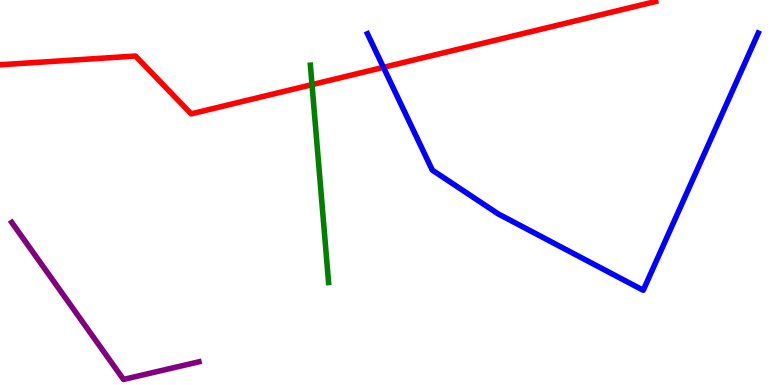[{'lines': ['blue', 'red'], 'intersections': [{'x': 4.95, 'y': 8.25}]}, {'lines': ['green', 'red'], 'intersections': [{'x': 4.03, 'y': 7.8}]}, {'lines': ['purple', 'red'], 'intersections': []}, {'lines': ['blue', 'green'], 'intersections': []}, {'lines': ['blue', 'purple'], 'intersections': []}, {'lines': ['green', 'purple'], 'intersections': []}]